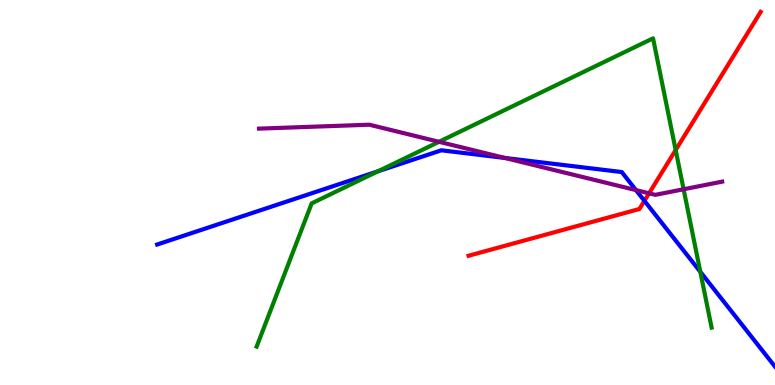[{'lines': ['blue', 'red'], 'intersections': [{'x': 8.32, 'y': 4.78}]}, {'lines': ['green', 'red'], 'intersections': [{'x': 8.72, 'y': 6.1}]}, {'lines': ['purple', 'red'], 'intersections': [{'x': 8.37, 'y': 4.98}]}, {'lines': ['blue', 'green'], 'intersections': [{'x': 4.88, 'y': 5.55}, {'x': 9.04, 'y': 2.94}]}, {'lines': ['blue', 'purple'], 'intersections': [{'x': 6.51, 'y': 5.9}, {'x': 8.21, 'y': 5.06}]}, {'lines': ['green', 'purple'], 'intersections': [{'x': 5.66, 'y': 6.32}, {'x': 8.82, 'y': 5.08}]}]